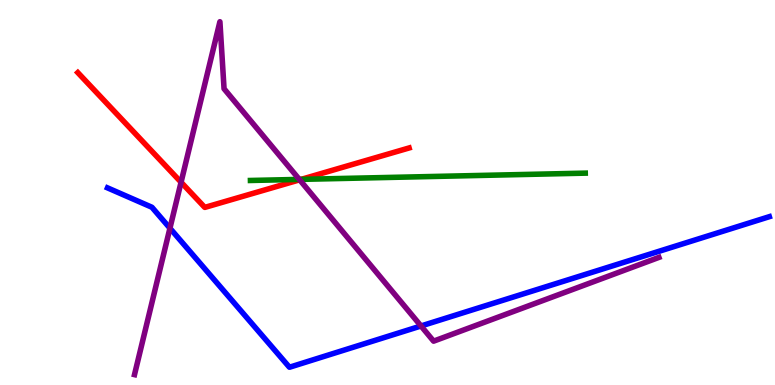[{'lines': ['blue', 'red'], 'intersections': []}, {'lines': ['green', 'red'], 'intersections': [{'x': 3.89, 'y': 5.34}]}, {'lines': ['purple', 'red'], 'intersections': [{'x': 2.34, 'y': 5.27}, {'x': 3.87, 'y': 5.33}]}, {'lines': ['blue', 'green'], 'intersections': []}, {'lines': ['blue', 'purple'], 'intersections': [{'x': 2.19, 'y': 4.07}, {'x': 5.43, 'y': 1.53}]}, {'lines': ['green', 'purple'], 'intersections': [{'x': 3.86, 'y': 5.34}]}]